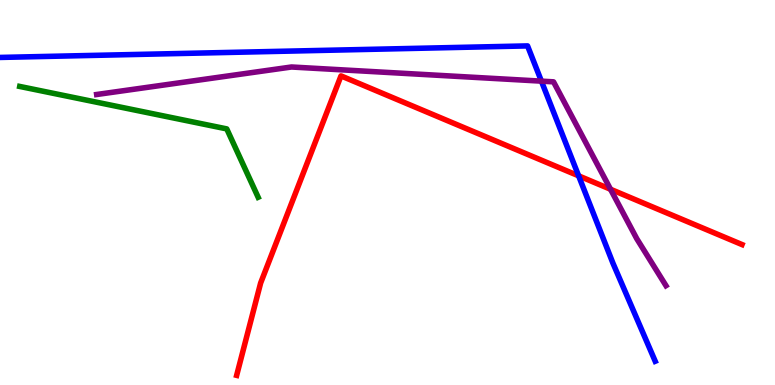[{'lines': ['blue', 'red'], 'intersections': [{'x': 7.47, 'y': 5.43}]}, {'lines': ['green', 'red'], 'intersections': []}, {'lines': ['purple', 'red'], 'intersections': [{'x': 7.88, 'y': 5.08}]}, {'lines': ['blue', 'green'], 'intersections': []}, {'lines': ['blue', 'purple'], 'intersections': [{'x': 6.99, 'y': 7.89}]}, {'lines': ['green', 'purple'], 'intersections': []}]